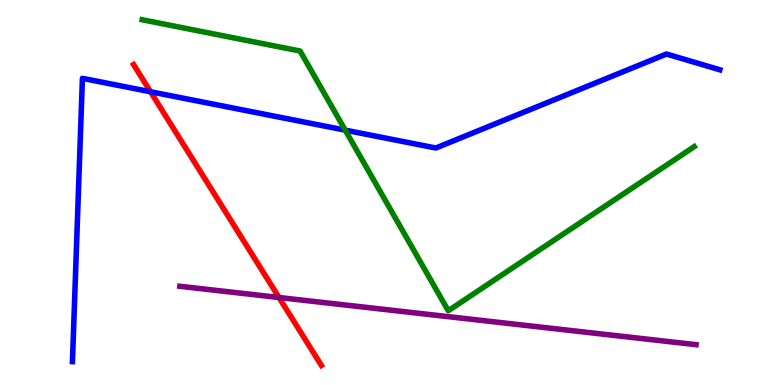[{'lines': ['blue', 'red'], 'intersections': [{'x': 1.94, 'y': 7.62}]}, {'lines': ['green', 'red'], 'intersections': []}, {'lines': ['purple', 'red'], 'intersections': [{'x': 3.6, 'y': 2.27}]}, {'lines': ['blue', 'green'], 'intersections': [{'x': 4.45, 'y': 6.62}]}, {'lines': ['blue', 'purple'], 'intersections': []}, {'lines': ['green', 'purple'], 'intersections': []}]